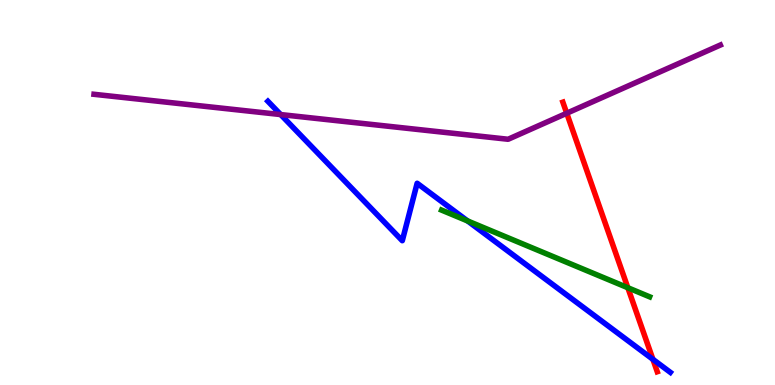[{'lines': ['blue', 'red'], 'intersections': [{'x': 8.42, 'y': 0.667}]}, {'lines': ['green', 'red'], 'intersections': [{'x': 8.1, 'y': 2.53}]}, {'lines': ['purple', 'red'], 'intersections': [{'x': 7.31, 'y': 7.06}]}, {'lines': ['blue', 'green'], 'intersections': [{'x': 6.03, 'y': 4.26}]}, {'lines': ['blue', 'purple'], 'intersections': [{'x': 3.62, 'y': 7.02}]}, {'lines': ['green', 'purple'], 'intersections': []}]